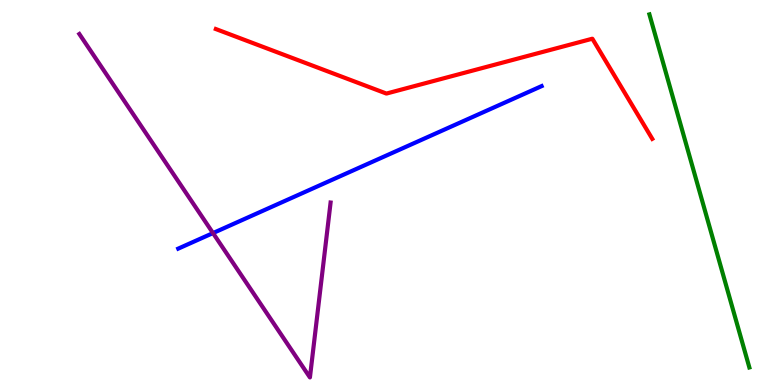[{'lines': ['blue', 'red'], 'intersections': []}, {'lines': ['green', 'red'], 'intersections': []}, {'lines': ['purple', 'red'], 'intersections': []}, {'lines': ['blue', 'green'], 'intersections': []}, {'lines': ['blue', 'purple'], 'intersections': [{'x': 2.75, 'y': 3.95}]}, {'lines': ['green', 'purple'], 'intersections': []}]